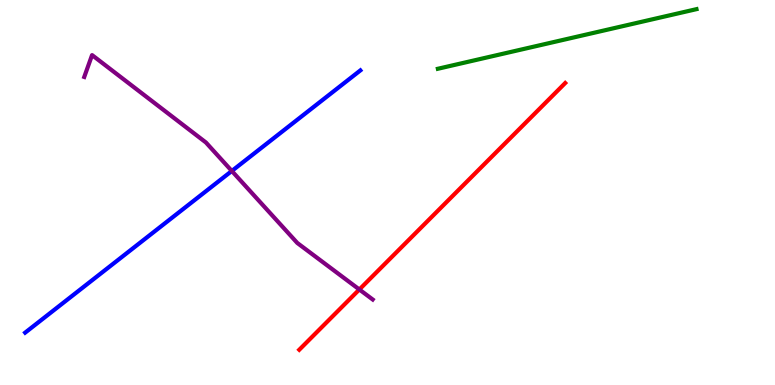[{'lines': ['blue', 'red'], 'intersections': []}, {'lines': ['green', 'red'], 'intersections': []}, {'lines': ['purple', 'red'], 'intersections': [{'x': 4.64, 'y': 2.48}]}, {'lines': ['blue', 'green'], 'intersections': []}, {'lines': ['blue', 'purple'], 'intersections': [{'x': 2.99, 'y': 5.56}]}, {'lines': ['green', 'purple'], 'intersections': []}]